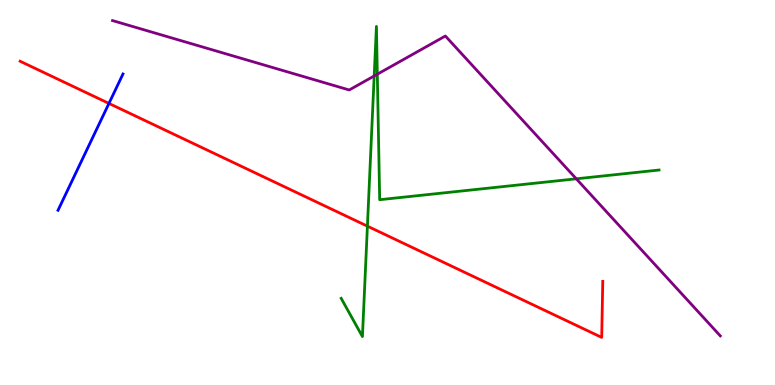[{'lines': ['blue', 'red'], 'intersections': [{'x': 1.41, 'y': 7.31}]}, {'lines': ['green', 'red'], 'intersections': [{'x': 4.74, 'y': 4.13}]}, {'lines': ['purple', 'red'], 'intersections': []}, {'lines': ['blue', 'green'], 'intersections': []}, {'lines': ['blue', 'purple'], 'intersections': []}, {'lines': ['green', 'purple'], 'intersections': [{'x': 4.83, 'y': 8.03}, {'x': 4.87, 'y': 8.07}, {'x': 7.44, 'y': 5.36}]}]